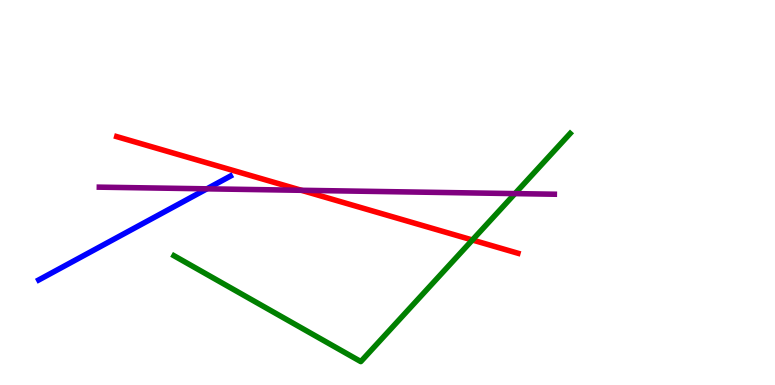[{'lines': ['blue', 'red'], 'intersections': []}, {'lines': ['green', 'red'], 'intersections': [{'x': 6.1, 'y': 3.77}]}, {'lines': ['purple', 'red'], 'intersections': [{'x': 3.89, 'y': 5.06}]}, {'lines': ['blue', 'green'], 'intersections': []}, {'lines': ['blue', 'purple'], 'intersections': [{'x': 2.67, 'y': 5.1}]}, {'lines': ['green', 'purple'], 'intersections': [{'x': 6.64, 'y': 4.97}]}]